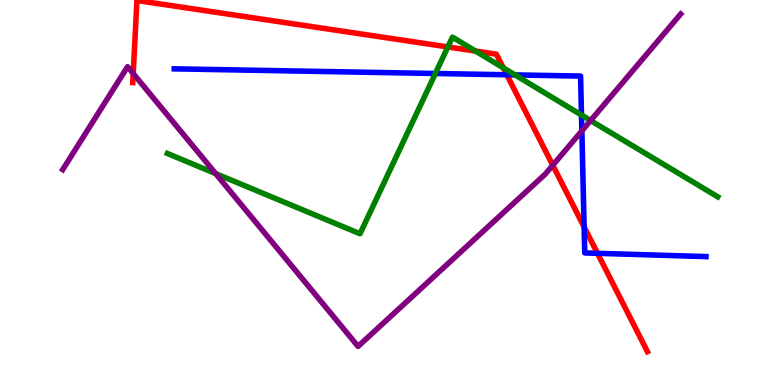[{'lines': ['blue', 'red'], 'intersections': [{'x': 6.54, 'y': 8.06}, {'x': 7.54, 'y': 4.1}, {'x': 7.71, 'y': 3.42}]}, {'lines': ['green', 'red'], 'intersections': [{'x': 5.78, 'y': 8.78}, {'x': 6.14, 'y': 8.67}, {'x': 6.49, 'y': 8.24}]}, {'lines': ['purple', 'red'], 'intersections': [{'x': 1.72, 'y': 8.09}, {'x': 7.13, 'y': 5.71}]}, {'lines': ['blue', 'green'], 'intersections': [{'x': 5.62, 'y': 8.09}, {'x': 6.65, 'y': 8.05}, {'x': 7.5, 'y': 7.01}]}, {'lines': ['blue', 'purple'], 'intersections': [{'x': 7.51, 'y': 6.6}]}, {'lines': ['green', 'purple'], 'intersections': [{'x': 2.78, 'y': 5.49}, {'x': 7.62, 'y': 6.87}]}]